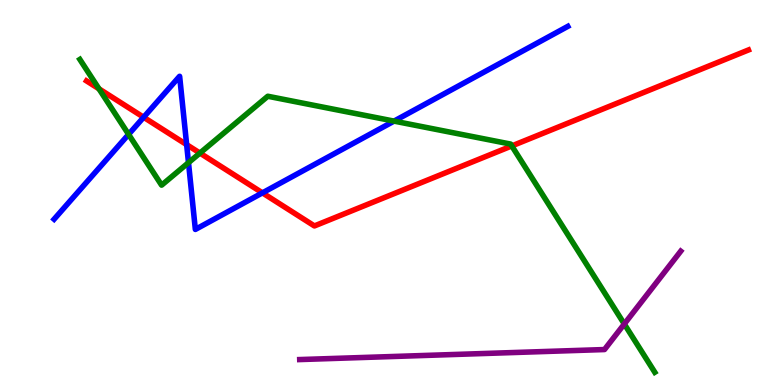[{'lines': ['blue', 'red'], 'intersections': [{'x': 1.85, 'y': 6.95}, {'x': 2.41, 'y': 6.24}, {'x': 3.39, 'y': 4.99}]}, {'lines': ['green', 'red'], 'intersections': [{'x': 1.28, 'y': 7.69}, {'x': 2.58, 'y': 6.02}, {'x': 6.6, 'y': 6.21}]}, {'lines': ['purple', 'red'], 'intersections': []}, {'lines': ['blue', 'green'], 'intersections': [{'x': 1.66, 'y': 6.51}, {'x': 2.43, 'y': 5.78}, {'x': 5.08, 'y': 6.85}]}, {'lines': ['blue', 'purple'], 'intersections': []}, {'lines': ['green', 'purple'], 'intersections': [{'x': 8.06, 'y': 1.58}]}]